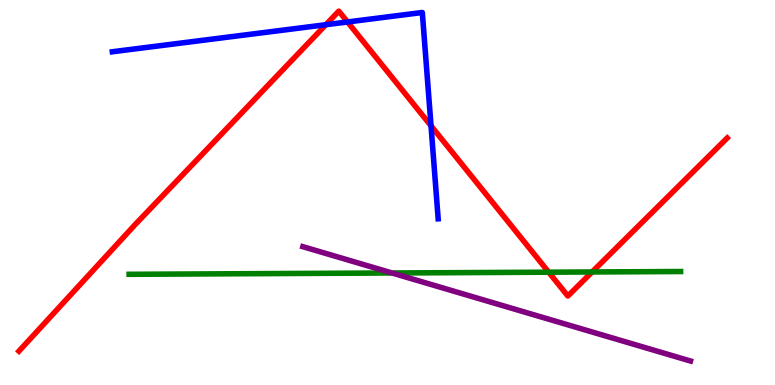[{'lines': ['blue', 'red'], 'intersections': [{'x': 4.2, 'y': 9.36}, {'x': 4.48, 'y': 9.43}, {'x': 5.56, 'y': 6.73}]}, {'lines': ['green', 'red'], 'intersections': [{'x': 7.08, 'y': 2.93}, {'x': 7.64, 'y': 2.94}]}, {'lines': ['purple', 'red'], 'intersections': []}, {'lines': ['blue', 'green'], 'intersections': []}, {'lines': ['blue', 'purple'], 'intersections': []}, {'lines': ['green', 'purple'], 'intersections': [{'x': 5.06, 'y': 2.91}]}]